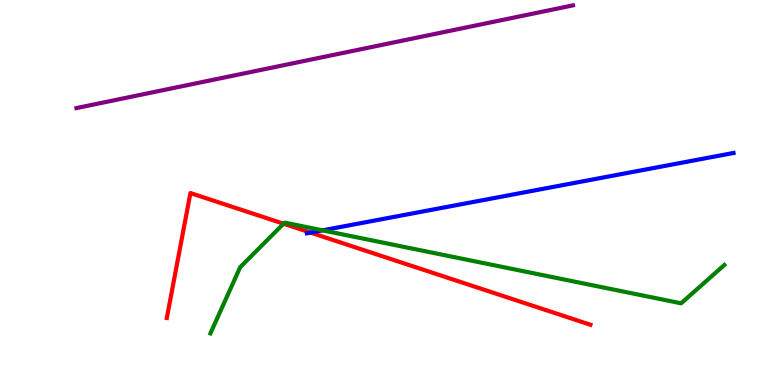[{'lines': ['blue', 'red'], 'intersections': [{'x': 4.01, 'y': 3.96}]}, {'lines': ['green', 'red'], 'intersections': [{'x': 3.66, 'y': 4.19}]}, {'lines': ['purple', 'red'], 'intersections': []}, {'lines': ['blue', 'green'], 'intersections': [{'x': 4.16, 'y': 4.02}]}, {'lines': ['blue', 'purple'], 'intersections': []}, {'lines': ['green', 'purple'], 'intersections': []}]